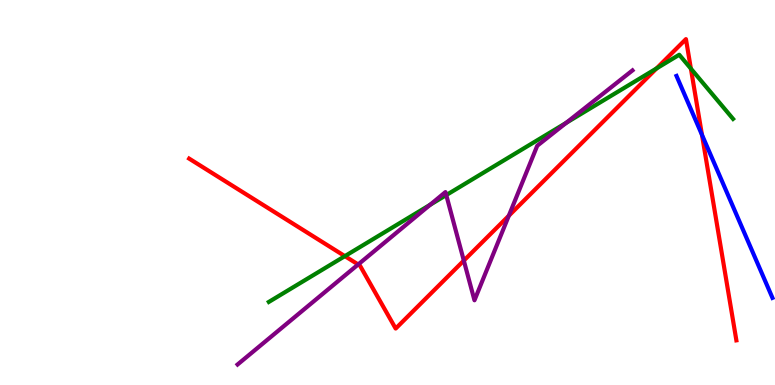[{'lines': ['blue', 'red'], 'intersections': [{'x': 9.06, 'y': 6.5}]}, {'lines': ['green', 'red'], 'intersections': [{'x': 4.45, 'y': 3.35}, {'x': 8.47, 'y': 8.22}, {'x': 8.91, 'y': 8.22}]}, {'lines': ['purple', 'red'], 'intersections': [{'x': 4.62, 'y': 3.13}, {'x': 5.98, 'y': 3.23}, {'x': 6.57, 'y': 4.4}]}, {'lines': ['blue', 'green'], 'intersections': []}, {'lines': ['blue', 'purple'], 'intersections': []}, {'lines': ['green', 'purple'], 'intersections': [{'x': 5.55, 'y': 4.68}, {'x': 5.76, 'y': 4.93}, {'x': 7.31, 'y': 6.81}]}]